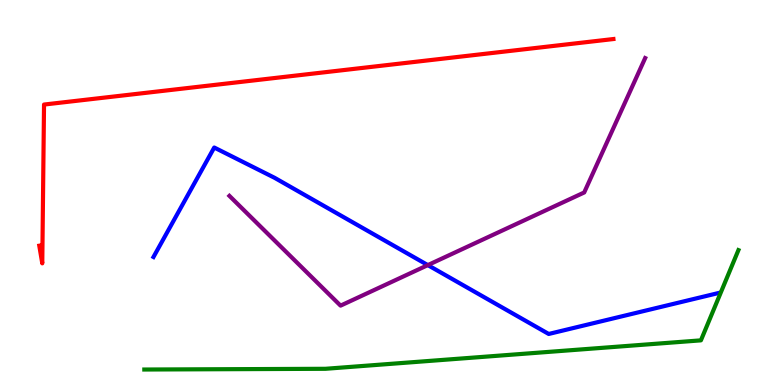[{'lines': ['blue', 'red'], 'intersections': []}, {'lines': ['green', 'red'], 'intersections': []}, {'lines': ['purple', 'red'], 'intersections': []}, {'lines': ['blue', 'green'], 'intersections': []}, {'lines': ['blue', 'purple'], 'intersections': [{'x': 5.52, 'y': 3.11}]}, {'lines': ['green', 'purple'], 'intersections': []}]